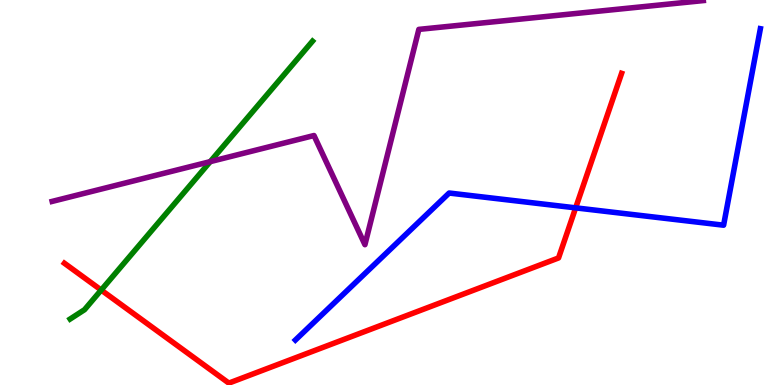[{'lines': ['blue', 'red'], 'intersections': [{'x': 7.43, 'y': 4.6}]}, {'lines': ['green', 'red'], 'intersections': [{'x': 1.31, 'y': 2.47}]}, {'lines': ['purple', 'red'], 'intersections': []}, {'lines': ['blue', 'green'], 'intersections': []}, {'lines': ['blue', 'purple'], 'intersections': []}, {'lines': ['green', 'purple'], 'intersections': [{'x': 2.71, 'y': 5.8}]}]